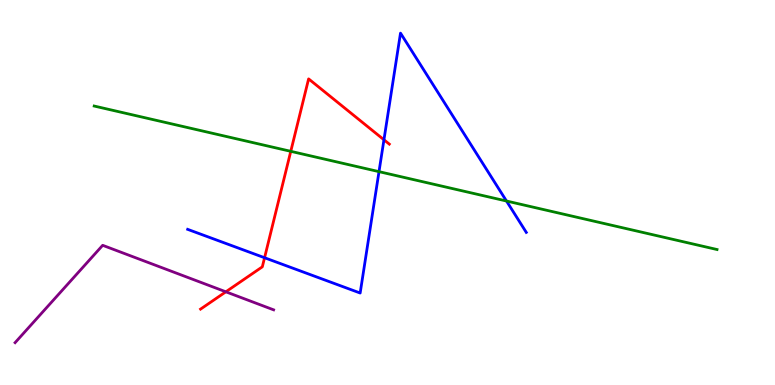[{'lines': ['blue', 'red'], 'intersections': [{'x': 3.41, 'y': 3.31}, {'x': 4.95, 'y': 6.37}]}, {'lines': ['green', 'red'], 'intersections': [{'x': 3.75, 'y': 6.07}]}, {'lines': ['purple', 'red'], 'intersections': [{'x': 2.91, 'y': 2.42}]}, {'lines': ['blue', 'green'], 'intersections': [{'x': 4.89, 'y': 5.54}, {'x': 6.54, 'y': 4.78}]}, {'lines': ['blue', 'purple'], 'intersections': []}, {'lines': ['green', 'purple'], 'intersections': []}]